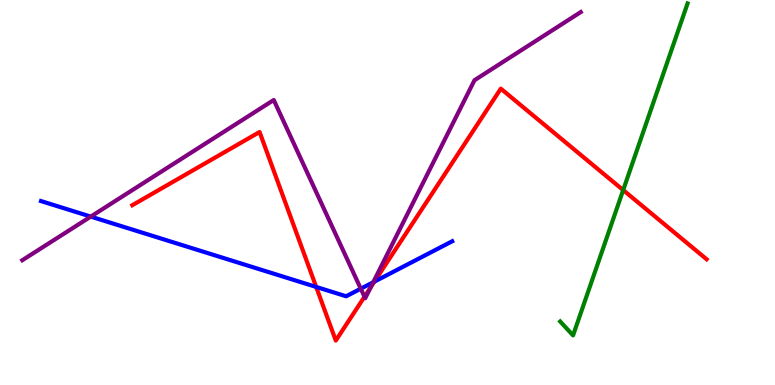[{'lines': ['blue', 'red'], 'intersections': [{'x': 4.08, 'y': 2.55}, {'x': 4.83, 'y': 2.68}]}, {'lines': ['green', 'red'], 'intersections': [{'x': 8.04, 'y': 5.06}]}, {'lines': ['purple', 'red'], 'intersections': [{'x': 4.7, 'y': 2.29}, {'x': 4.78, 'y': 2.54}]}, {'lines': ['blue', 'green'], 'intersections': []}, {'lines': ['blue', 'purple'], 'intersections': [{'x': 1.17, 'y': 4.37}, {'x': 4.66, 'y': 2.5}, {'x': 4.82, 'y': 2.67}]}, {'lines': ['green', 'purple'], 'intersections': []}]